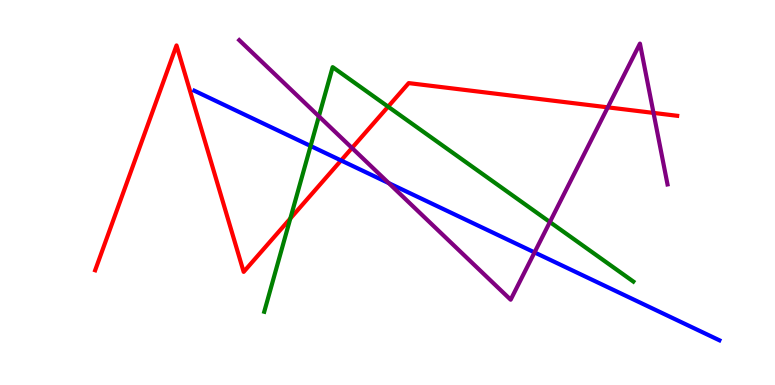[{'lines': ['blue', 'red'], 'intersections': [{'x': 4.4, 'y': 5.83}]}, {'lines': ['green', 'red'], 'intersections': [{'x': 3.75, 'y': 4.32}, {'x': 5.01, 'y': 7.23}]}, {'lines': ['purple', 'red'], 'intersections': [{'x': 4.54, 'y': 6.16}, {'x': 7.84, 'y': 7.21}, {'x': 8.43, 'y': 7.07}]}, {'lines': ['blue', 'green'], 'intersections': [{'x': 4.01, 'y': 6.21}]}, {'lines': ['blue', 'purple'], 'intersections': [{'x': 5.02, 'y': 5.24}, {'x': 6.9, 'y': 3.44}]}, {'lines': ['green', 'purple'], 'intersections': [{'x': 4.11, 'y': 6.98}, {'x': 7.1, 'y': 4.23}]}]